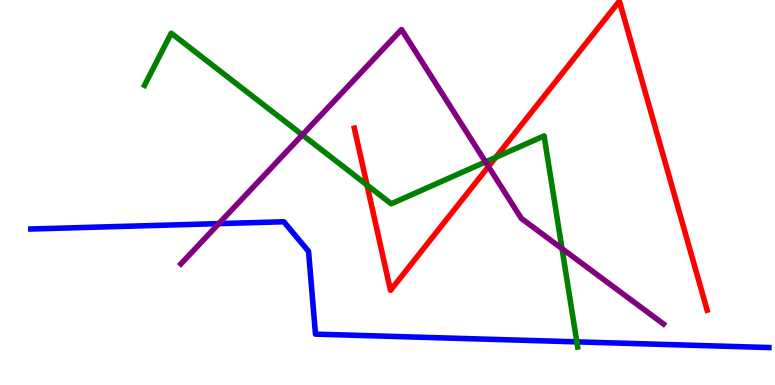[{'lines': ['blue', 'red'], 'intersections': []}, {'lines': ['green', 'red'], 'intersections': [{'x': 4.74, 'y': 5.19}, {'x': 6.4, 'y': 5.91}]}, {'lines': ['purple', 'red'], 'intersections': [{'x': 6.3, 'y': 5.67}]}, {'lines': ['blue', 'green'], 'intersections': [{'x': 7.44, 'y': 1.12}]}, {'lines': ['blue', 'purple'], 'intersections': [{'x': 2.82, 'y': 4.19}]}, {'lines': ['green', 'purple'], 'intersections': [{'x': 3.9, 'y': 6.5}, {'x': 6.26, 'y': 5.79}, {'x': 7.25, 'y': 3.54}]}]